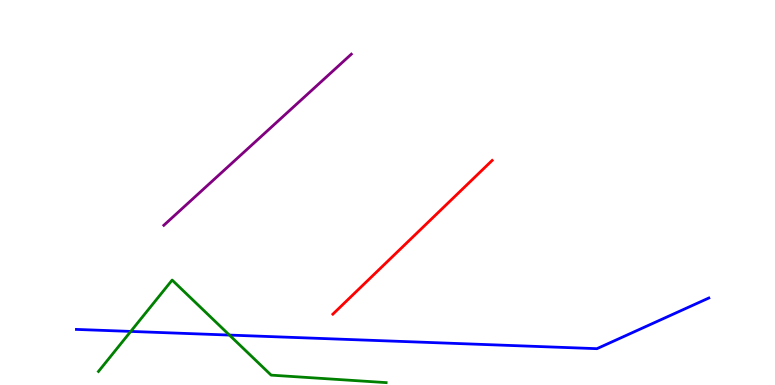[{'lines': ['blue', 'red'], 'intersections': []}, {'lines': ['green', 'red'], 'intersections': []}, {'lines': ['purple', 'red'], 'intersections': []}, {'lines': ['blue', 'green'], 'intersections': [{'x': 1.69, 'y': 1.39}, {'x': 2.96, 'y': 1.3}]}, {'lines': ['blue', 'purple'], 'intersections': []}, {'lines': ['green', 'purple'], 'intersections': []}]